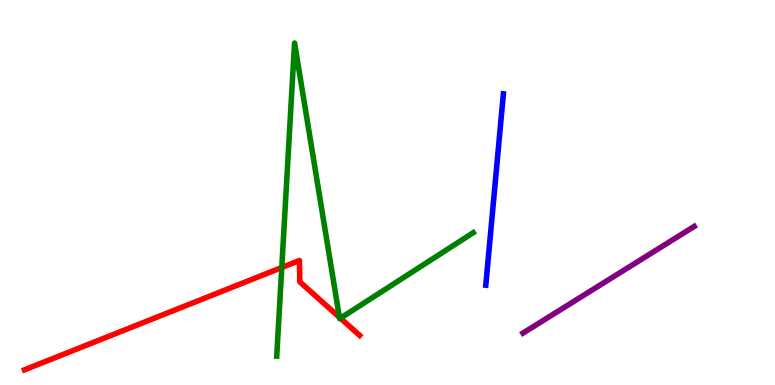[{'lines': ['blue', 'red'], 'intersections': []}, {'lines': ['green', 'red'], 'intersections': [{'x': 3.64, 'y': 3.05}, {'x': 4.38, 'y': 1.76}, {'x': 4.39, 'y': 1.74}]}, {'lines': ['purple', 'red'], 'intersections': []}, {'lines': ['blue', 'green'], 'intersections': []}, {'lines': ['blue', 'purple'], 'intersections': []}, {'lines': ['green', 'purple'], 'intersections': []}]